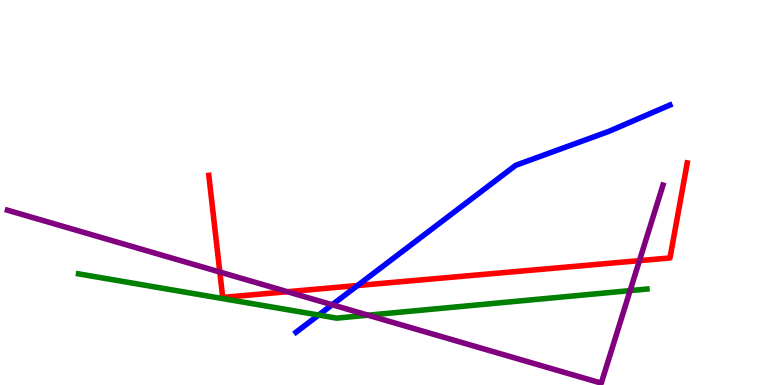[{'lines': ['blue', 'red'], 'intersections': [{'x': 4.61, 'y': 2.58}]}, {'lines': ['green', 'red'], 'intersections': []}, {'lines': ['purple', 'red'], 'intersections': [{'x': 2.84, 'y': 2.93}, {'x': 3.71, 'y': 2.42}, {'x': 8.25, 'y': 3.23}]}, {'lines': ['blue', 'green'], 'intersections': [{'x': 4.11, 'y': 1.82}]}, {'lines': ['blue', 'purple'], 'intersections': [{'x': 4.29, 'y': 2.08}]}, {'lines': ['green', 'purple'], 'intersections': [{'x': 4.75, 'y': 1.81}, {'x': 8.13, 'y': 2.45}]}]